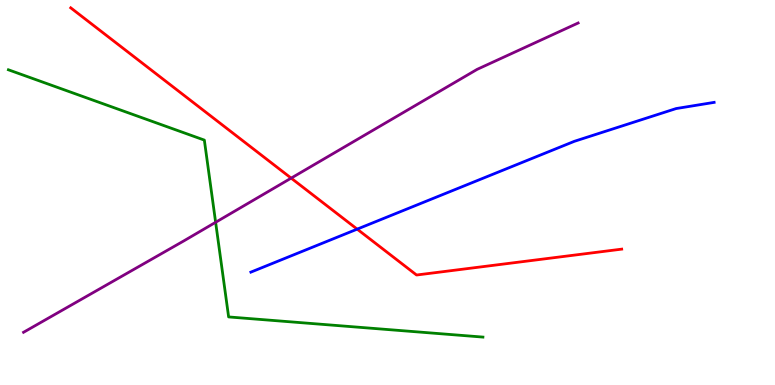[{'lines': ['blue', 'red'], 'intersections': [{'x': 4.61, 'y': 4.05}]}, {'lines': ['green', 'red'], 'intersections': []}, {'lines': ['purple', 'red'], 'intersections': [{'x': 3.76, 'y': 5.37}]}, {'lines': ['blue', 'green'], 'intersections': []}, {'lines': ['blue', 'purple'], 'intersections': []}, {'lines': ['green', 'purple'], 'intersections': [{'x': 2.78, 'y': 4.23}]}]